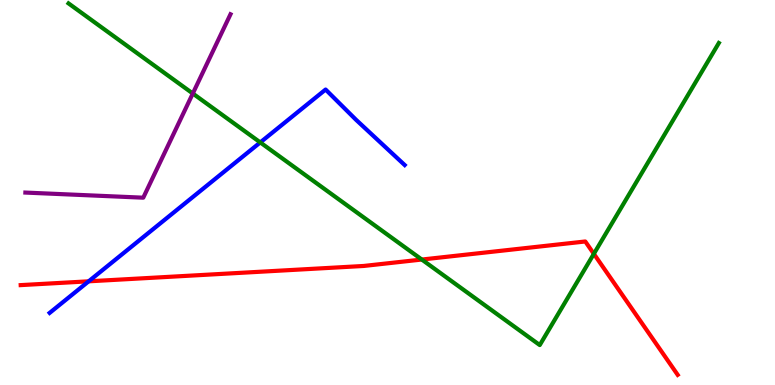[{'lines': ['blue', 'red'], 'intersections': [{'x': 1.14, 'y': 2.69}]}, {'lines': ['green', 'red'], 'intersections': [{'x': 5.44, 'y': 3.26}, {'x': 7.66, 'y': 3.41}]}, {'lines': ['purple', 'red'], 'intersections': []}, {'lines': ['blue', 'green'], 'intersections': [{'x': 3.36, 'y': 6.3}]}, {'lines': ['blue', 'purple'], 'intersections': []}, {'lines': ['green', 'purple'], 'intersections': [{'x': 2.49, 'y': 7.57}]}]